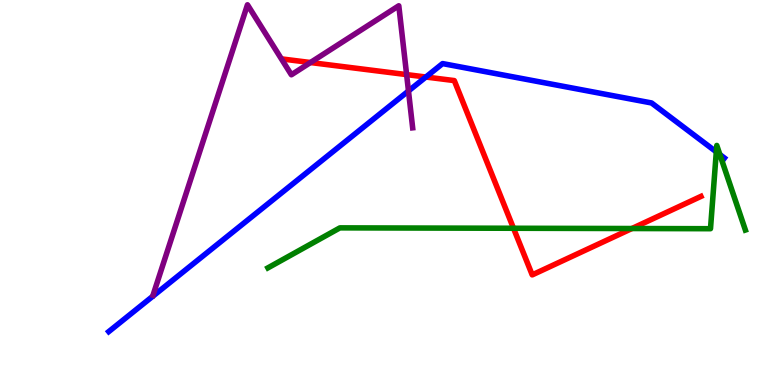[{'lines': ['blue', 'red'], 'intersections': [{'x': 5.5, 'y': 8.0}]}, {'lines': ['green', 'red'], 'intersections': [{'x': 6.63, 'y': 4.07}, {'x': 8.15, 'y': 4.06}]}, {'lines': ['purple', 'red'], 'intersections': [{'x': 4.01, 'y': 8.38}, {'x': 5.25, 'y': 8.06}]}, {'lines': ['blue', 'green'], 'intersections': [{'x': 9.24, 'y': 6.06}, {'x': 9.29, 'y': 5.99}]}, {'lines': ['blue', 'purple'], 'intersections': [{'x': 5.27, 'y': 7.64}]}, {'lines': ['green', 'purple'], 'intersections': []}]